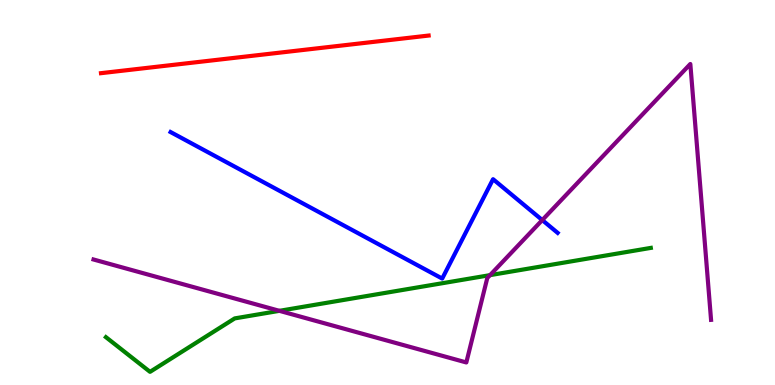[{'lines': ['blue', 'red'], 'intersections': []}, {'lines': ['green', 'red'], 'intersections': []}, {'lines': ['purple', 'red'], 'intersections': []}, {'lines': ['blue', 'green'], 'intersections': []}, {'lines': ['blue', 'purple'], 'intersections': [{'x': 7.0, 'y': 4.28}]}, {'lines': ['green', 'purple'], 'intersections': [{'x': 3.61, 'y': 1.93}, {'x': 6.32, 'y': 2.85}]}]